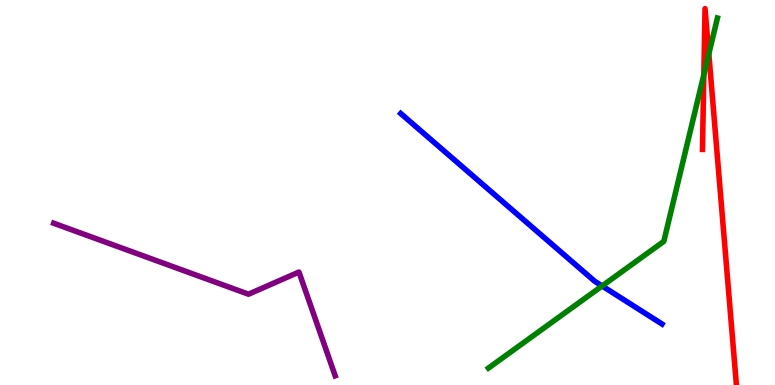[{'lines': ['blue', 'red'], 'intersections': []}, {'lines': ['green', 'red'], 'intersections': [{'x': 9.08, 'y': 8.06}, {'x': 9.15, 'y': 8.6}]}, {'lines': ['purple', 'red'], 'intersections': []}, {'lines': ['blue', 'green'], 'intersections': [{'x': 7.77, 'y': 2.57}]}, {'lines': ['blue', 'purple'], 'intersections': []}, {'lines': ['green', 'purple'], 'intersections': []}]